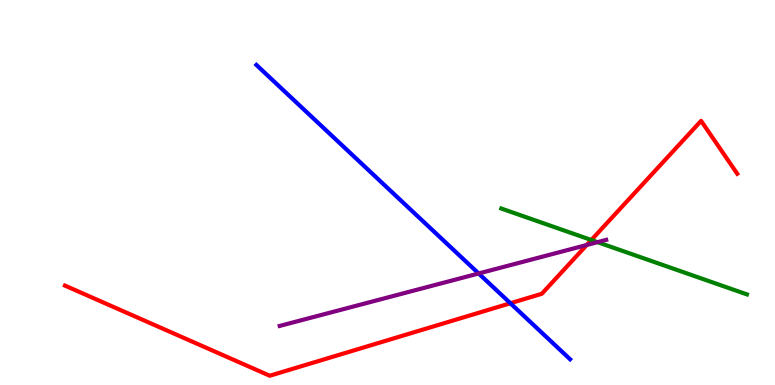[{'lines': ['blue', 'red'], 'intersections': [{'x': 6.59, 'y': 2.12}]}, {'lines': ['green', 'red'], 'intersections': [{'x': 7.63, 'y': 3.77}]}, {'lines': ['purple', 'red'], 'intersections': [{'x': 7.57, 'y': 3.64}]}, {'lines': ['blue', 'green'], 'intersections': []}, {'lines': ['blue', 'purple'], 'intersections': [{'x': 6.18, 'y': 2.9}]}, {'lines': ['green', 'purple'], 'intersections': [{'x': 7.71, 'y': 3.71}]}]